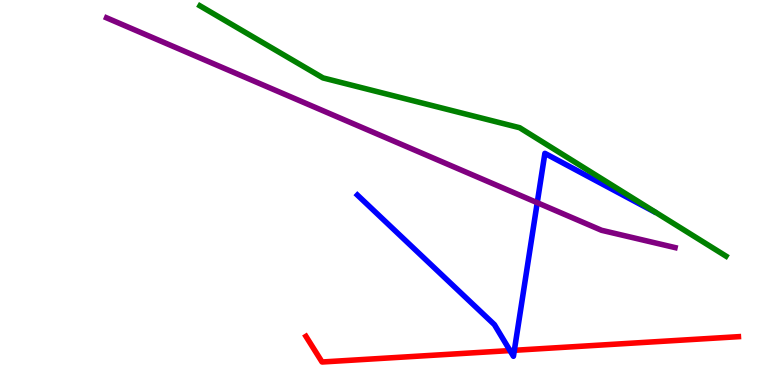[{'lines': ['blue', 'red'], 'intersections': [{'x': 6.58, 'y': 0.894}, {'x': 6.64, 'y': 0.901}]}, {'lines': ['green', 'red'], 'intersections': []}, {'lines': ['purple', 'red'], 'intersections': []}, {'lines': ['blue', 'green'], 'intersections': []}, {'lines': ['blue', 'purple'], 'intersections': [{'x': 6.93, 'y': 4.74}]}, {'lines': ['green', 'purple'], 'intersections': []}]